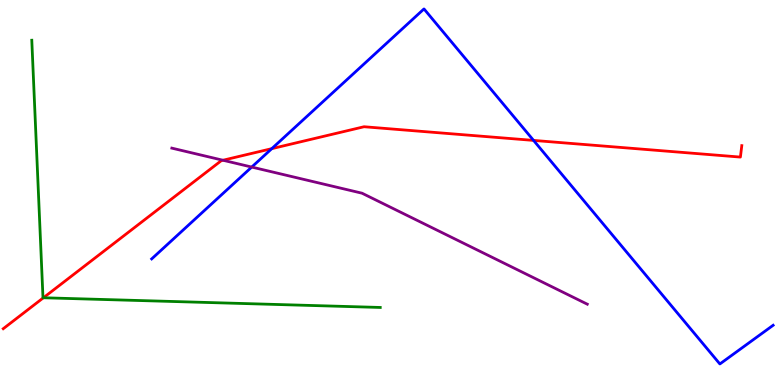[{'lines': ['blue', 'red'], 'intersections': [{'x': 3.51, 'y': 6.14}, {'x': 6.88, 'y': 6.35}]}, {'lines': ['green', 'red'], 'intersections': [{'x': 0.56, 'y': 2.27}]}, {'lines': ['purple', 'red'], 'intersections': [{'x': 2.88, 'y': 5.84}]}, {'lines': ['blue', 'green'], 'intersections': []}, {'lines': ['blue', 'purple'], 'intersections': [{'x': 3.25, 'y': 5.66}]}, {'lines': ['green', 'purple'], 'intersections': []}]